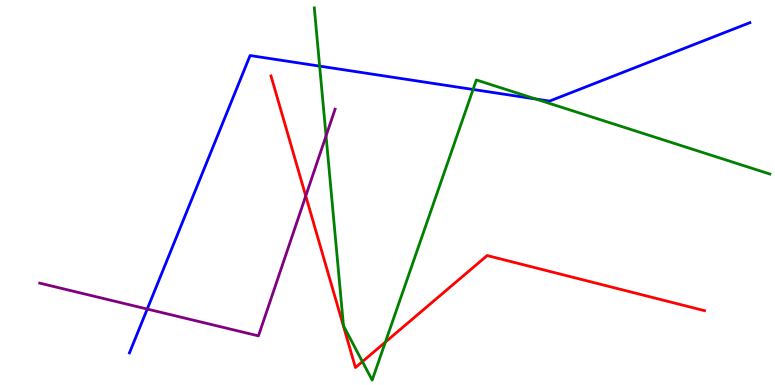[{'lines': ['blue', 'red'], 'intersections': []}, {'lines': ['green', 'red'], 'intersections': [{'x': 4.68, 'y': 0.607}, {'x': 4.97, 'y': 1.11}]}, {'lines': ['purple', 'red'], 'intersections': [{'x': 3.95, 'y': 4.91}]}, {'lines': ['blue', 'green'], 'intersections': [{'x': 4.12, 'y': 8.28}, {'x': 6.1, 'y': 7.68}, {'x': 6.91, 'y': 7.43}]}, {'lines': ['blue', 'purple'], 'intersections': [{'x': 1.9, 'y': 1.97}]}, {'lines': ['green', 'purple'], 'intersections': [{'x': 4.21, 'y': 6.47}]}]